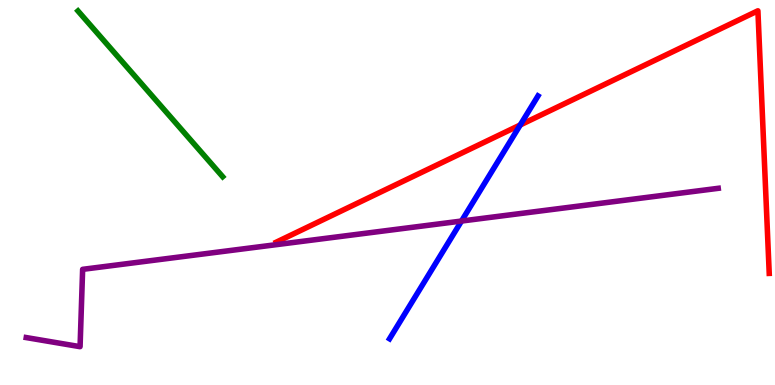[{'lines': ['blue', 'red'], 'intersections': [{'x': 6.71, 'y': 6.75}]}, {'lines': ['green', 'red'], 'intersections': []}, {'lines': ['purple', 'red'], 'intersections': []}, {'lines': ['blue', 'green'], 'intersections': []}, {'lines': ['blue', 'purple'], 'intersections': [{'x': 5.96, 'y': 4.26}]}, {'lines': ['green', 'purple'], 'intersections': []}]